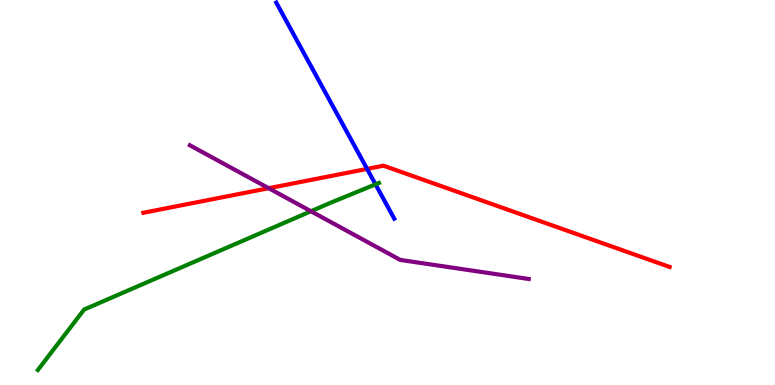[{'lines': ['blue', 'red'], 'intersections': [{'x': 4.74, 'y': 5.61}]}, {'lines': ['green', 'red'], 'intersections': []}, {'lines': ['purple', 'red'], 'intersections': [{'x': 3.47, 'y': 5.11}]}, {'lines': ['blue', 'green'], 'intersections': [{'x': 4.85, 'y': 5.21}]}, {'lines': ['blue', 'purple'], 'intersections': []}, {'lines': ['green', 'purple'], 'intersections': [{'x': 4.01, 'y': 4.51}]}]